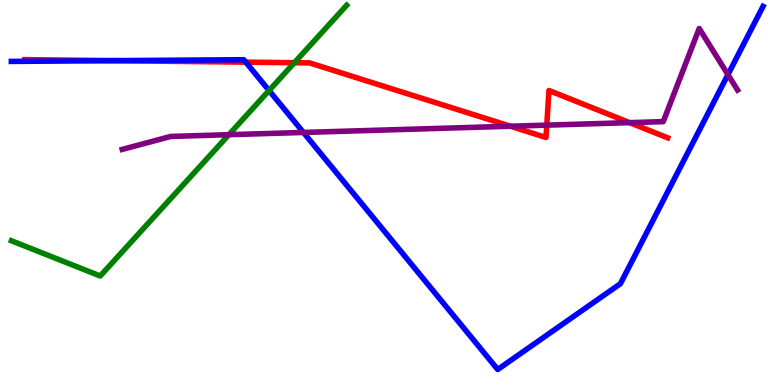[{'lines': ['blue', 'red'], 'intersections': [{'x': 1.47, 'y': 8.42}, {'x': 3.17, 'y': 8.39}]}, {'lines': ['green', 'red'], 'intersections': [{'x': 3.8, 'y': 8.37}]}, {'lines': ['purple', 'red'], 'intersections': [{'x': 6.59, 'y': 6.72}, {'x': 7.06, 'y': 6.75}, {'x': 8.12, 'y': 6.81}]}, {'lines': ['blue', 'green'], 'intersections': [{'x': 3.47, 'y': 7.65}]}, {'lines': ['blue', 'purple'], 'intersections': [{'x': 3.92, 'y': 6.56}, {'x': 9.39, 'y': 8.06}]}, {'lines': ['green', 'purple'], 'intersections': [{'x': 2.95, 'y': 6.5}]}]